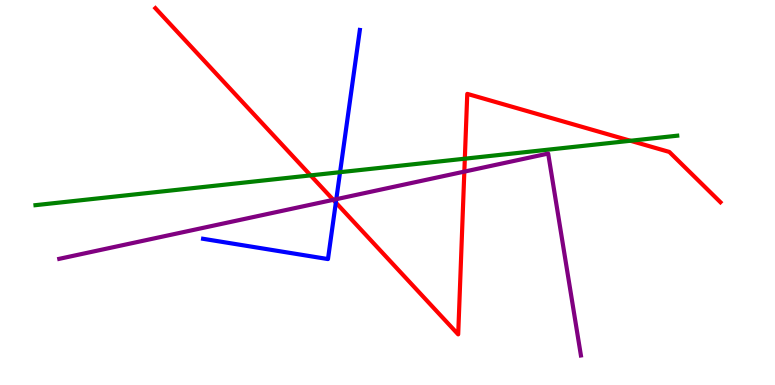[{'lines': ['blue', 'red'], 'intersections': [{'x': 4.33, 'y': 4.74}]}, {'lines': ['green', 'red'], 'intersections': [{'x': 4.01, 'y': 5.44}, {'x': 6.0, 'y': 5.88}, {'x': 8.13, 'y': 6.34}]}, {'lines': ['purple', 'red'], 'intersections': [{'x': 4.3, 'y': 4.81}, {'x': 5.99, 'y': 5.54}]}, {'lines': ['blue', 'green'], 'intersections': [{'x': 4.39, 'y': 5.53}]}, {'lines': ['blue', 'purple'], 'intersections': [{'x': 4.34, 'y': 4.83}]}, {'lines': ['green', 'purple'], 'intersections': []}]